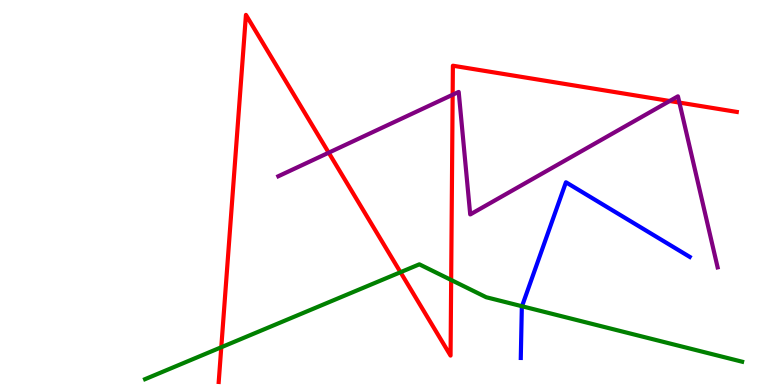[{'lines': ['blue', 'red'], 'intersections': []}, {'lines': ['green', 'red'], 'intersections': [{'x': 2.86, 'y': 0.981}, {'x': 5.17, 'y': 2.93}, {'x': 5.82, 'y': 2.73}]}, {'lines': ['purple', 'red'], 'intersections': [{'x': 4.24, 'y': 6.03}, {'x': 5.84, 'y': 7.54}, {'x': 8.64, 'y': 7.38}, {'x': 8.77, 'y': 7.34}]}, {'lines': ['blue', 'green'], 'intersections': [{'x': 6.74, 'y': 2.05}]}, {'lines': ['blue', 'purple'], 'intersections': []}, {'lines': ['green', 'purple'], 'intersections': []}]